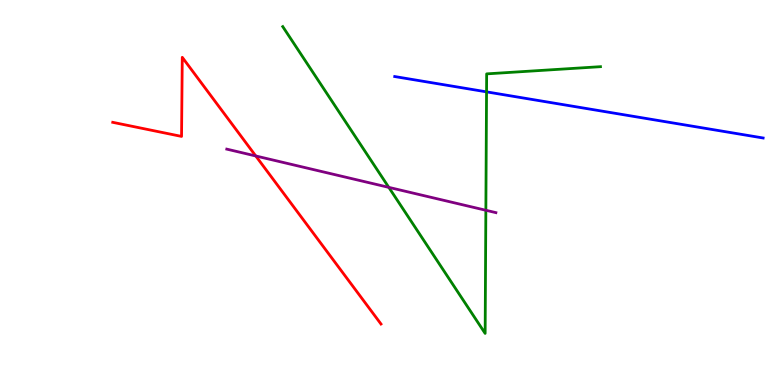[{'lines': ['blue', 'red'], 'intersections': []}, {'lines': ['green', 'red'], 'intersections': []}, {'lines': ['purple', 'red'], 'intersections': [{'x': 3.3, 'y': 5.95}]}, {'lines': ['blue', 'green'], 'intersections': [{'x': 6.28, 'y': 7.61}]}, {'lines': ['blue', 'purple'], 'intersections': []}, {'lines': ['green', 'purple'], 'intersections': [{'x': 5.02, 'y': 5.13}, {'x': 6.27, 'y': 4.54}]}]